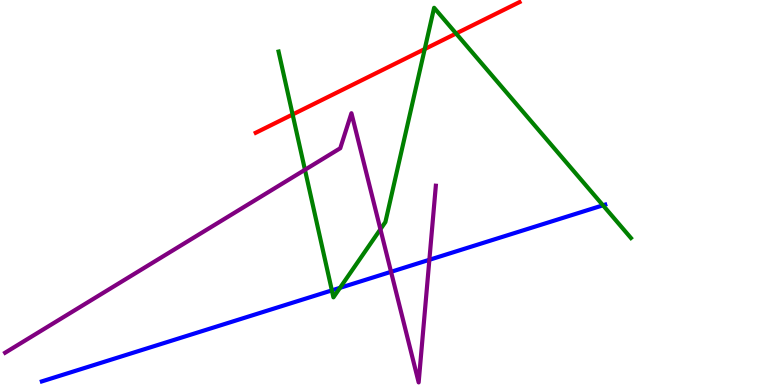[{'lines': ['blue', 'red'], 'intersections': []}, {'lines': ['green', 'red'], 'intersections': [{'x': 3.78, 'y': 7.03}, {'x': 5.48, 'y': 8.73}, {'x': 5.89, 'y': 9.13}]}, {'lines': ['purple', 'red'], 'intersections': []}, {'lines': ['blue', 'green'], 'intersections': [{'x': 4.28, 'y': 2.46}, {'x': 4.39, 'y': 2.52}, {'x': 7.78, 'y': 4.67}]}, {'lines': ['blue', 'purple'], 'intersections': [{'x': 5.05, 'y': 2.94}, {'x': 5.54, 'y': 3.25}]}, {'lines': ['green', 'purple'], 'intersections': [{'x': 3.93, 'y': 5.59}, {'x': 4.91, 'y': 4.05}]}]